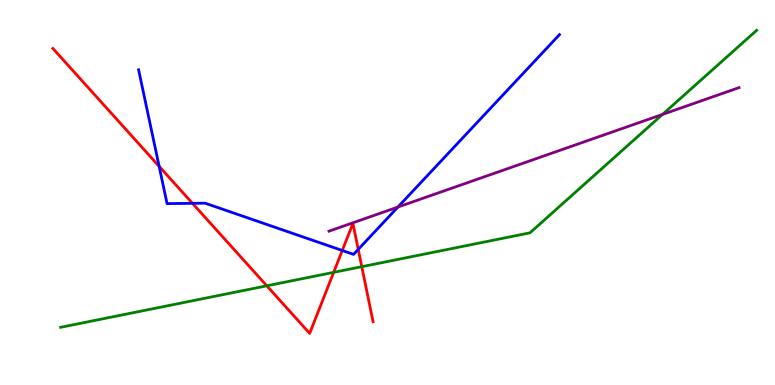[{'lines': ['blue', 'red'], 'intersections': [{'x': 2.05, 'y': 5.68}, {'x': 2.48, 'y': 4.72}, {'x': 4.42, 'y': 3.49}, {'x': 4.62, 'y': 3.52}]}, {'lines': ['green', 'red'], 'intersections': [{'x': 3.44, 'y': 2.58}, {'x': 4.31, 'y': 2.93}, {'x': 4.67, 'y': 3.07}]}, {'lines': ['purple', 'red'], 'intersections': []}, {'lines': ['blue', 'green'], 'intersections': []}, {'lines': ['blue', 'purple'], 'intersections': [{'x': 5.13, 'y': 4.62}]}, {'lines': ['green', 'purple'], 'intersections': [{'x': 8.55, 'y': 7.03}]}]